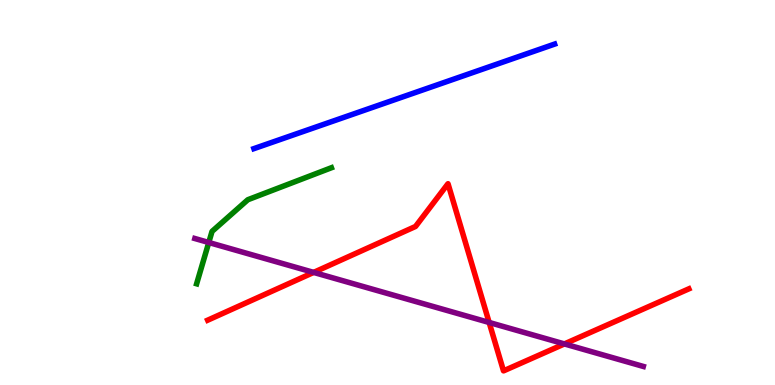[{'lines': ['blue', 'red'], 'intersections': []}, {'lines': ['green', 'red'], 'intersections': []}, {'lines': ['purple', 'red'], 'intersections': [{'x': 4.05, 'y': 2.92}, {'x': 6.31, 'y': 1.62}, {'x': 7.28, 'y': 1.07}]}, {'lines': ['blue', 'green'], 'intersections': []}, {'lines': ['blue', 'purple'], 'intersections': []}, {'lines': ['green', 'purple'], 'intersections': [{'x': 2.69, 'y': 3.7}]}]